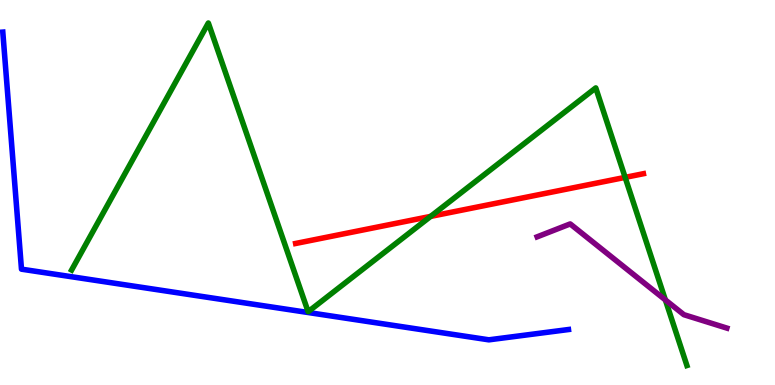[{'lines': ['blue', 'red'], 'intersections': []}, {'lines': ['green', 'red'], 'intersections': [{'x': 5.56, 'y': 4.38}, {'x': 8.07, 'y': 5.39}]}, {'lines': ['purple', 'red'], 'intersections': []}, {'lines': ['blue', 'green'], 'intersections': []}, {'lines': ['blue', 'purple'], 'intersections': []}, {'lines': ['green', 'purple'], 'intersections': [{'x': 8.59, 'y': 2.21}]}]